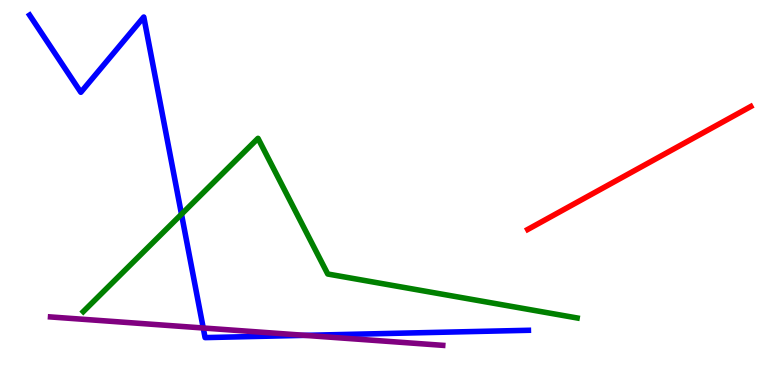[{'lines': ['blue', 'red'], 'intersections': []}, {'lines': ['green', 'red'], 'intersections': []}, {'lines': ['purple', 'red'], 'intersections': []}, {'lines': ['blue', 'green'], 'intersections': [{'x': 2.34, 'y': 4.44}]}, {'lines': ['blue', 'purple'], 'intersections': [{'x': 2.62, 'y': 1.48}, {'x': 3.93, 'y': 1.29}]}, {'lines': ['green', 'purple'], 'intersections': []}]